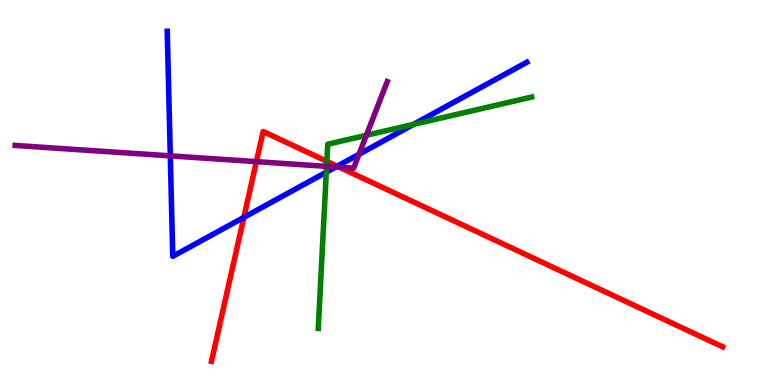[{'lines': ['blue', 'red'], 'intersections': [{'x': 3.15, 'y': 4.35}, {'x': 4.35, 'y': 5.68}]}, {'lines': ['green', 'red'], 'intersections': [{'x': 4.22, 'y': 5.81}]}, {'lines': ['purple', 'red'], 'intersections': [{'x': 3.31, 'y': 5.8}, {'x': 4.38, 'y': 5.66}]}, {'lines': ['blue', 'green'], 'intersections': [{'x': 4.21, 'y': 5.53}, {'x': 5.34, 'y': 6.77}]}, {'lines': ['blue', 'purple'], 'intersections': [{'x': 2.2, 'y': 5.95}, {'x': 4.33, 'y': 5.66}, {'x': 4.63, 'y': 5.99}]}, {'lines': ['green', 'purple'], 'intersections': [{'x': 4.21, 'y': 5.68}, {'x': 4.73, 'y': 6.49}]}]